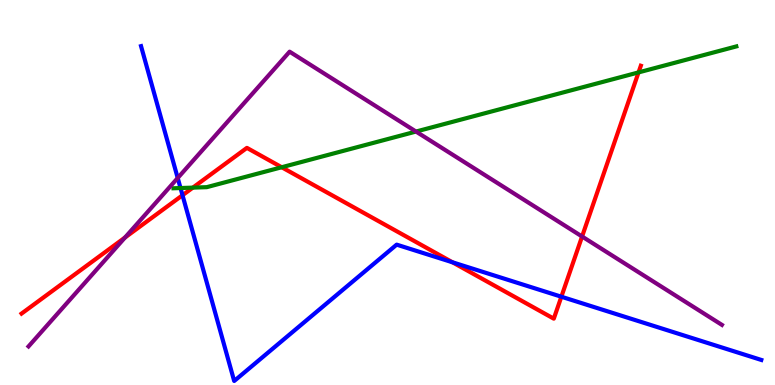[{'lines': ['blue', 'red'], 'intersections': [{'x': 2.36, 'y': 4.93}, {'x': 5.84, 'y': 3.19}, {'x': 7.24, 'y': 2.29}]}, {'lines': ['green', 'red'], 'intersections': [{'x': 2.49, 'y': 5.13}, {'x': 3.63, 'y': 5.66}, {'x': 8.24, 'y': 8.12}]}, {'lines': ['purple', 'red'], 'intersections': [{'x': 1.61, 'y': 3.83}, {'x': 7.51, 'y': 3.86}]}, {'lines': ['blue', 'green'], 'intersections': [{'x': 2.33, 'y': 5.12}]}, {'lines': ['blue', 'purple'], 'intersections': [{'x': 2.29, 'y': 5.38}]}, {'lines': ['green', 'purple'], 'intersections': [{'x': 5.37, 'y': 6.58}]}]